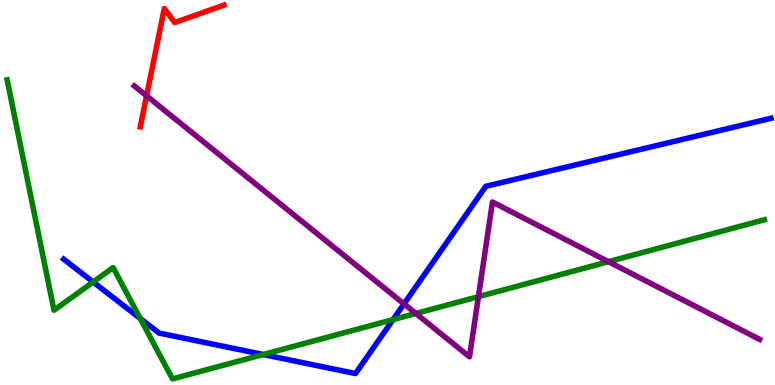[{'lines': ['blue', 'red'], 'intersections': []}, {'lines': ['green', 'red'], 'intersections': []}, {'lines': ['purple', 'red'], 'intersections': [{'x': 1.89, 'y': 7.51}]}, {'lines': ['blue', 'green'], 'intersections': [{'x': 1.2, 'y': 2.68}, {'x': 1.81, 'y': 1.73}, {'x': 3.4, 'y': 0.792}, {'x': 5.07, 'y': 1.7}]}, {'lines': ['blue', 'purple'], 'intersections': [{'x': 5.21, 'y': 2.11}]}, {'lines': ['green', 'purple'], 'intersections': [{'x': 5.37, 'y': 1.86}, {'x': 6.17, 'y': 2.29}, {'x': 7.85, 'y': 3.2}]}]